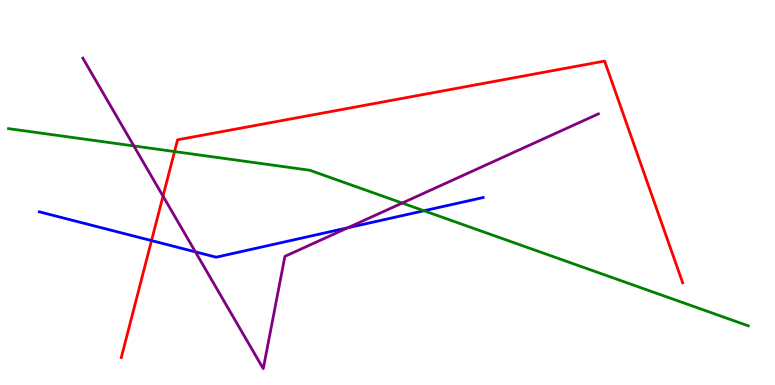[{'lines': ['blue', 'red'], 'intersections': [{'x': 1.96, 'y': 3.75}]}, {'lines': ['green', 'red'], 'intersections': [{'x': 2.25, 'y': 6.06}]}, {'lines': ['purple', 'red'], 'intersections': [{'x': 2.1, 'y': 4.91}]}, {'lines': ['blue', 'green'], 'intersections': [{'x': 5.47, 'y': 4.53}]}, {'lines': ['blue', 'purple'], 'intersections': [{'x': 2.52, 'y': 3.46}, {'x': 4.49, 'y': 4.08}]}, {'lines': ['green', 'purple'], 'intersections': [{'x': 1.73, 'y': 6.21}, {'x': 5.19, 'y': 4.73}]}]